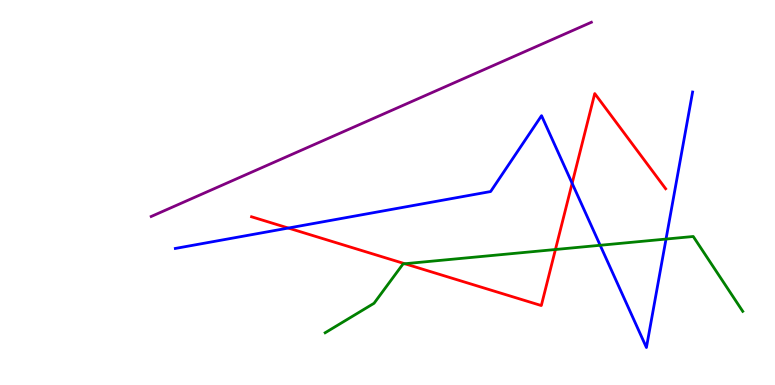[{'lines': ['blue', 'red'], 'intersections': [{'x': 3.72, 'y': 4.08}, {'x': 7.38, 'y': 5.24}]}, {'lines': ['green', 'red'], 'intersections': [{'x': 5.22, 'y': 3.15}, {'x': 7.17, 'y': 3.52}]}, {'lines': ['purple', 'red'], 'intersections': []}, {'lines': ['blue', 'green'], 'intersections': [{'x': 7.74, 'y': 3.63}, {'x': 8.59, 'y': 3.79}]}, {'lines': ['blue', 'purple'], 'intersections': []}, {'lines': ['green', 'purple'], 'intersections': []}]